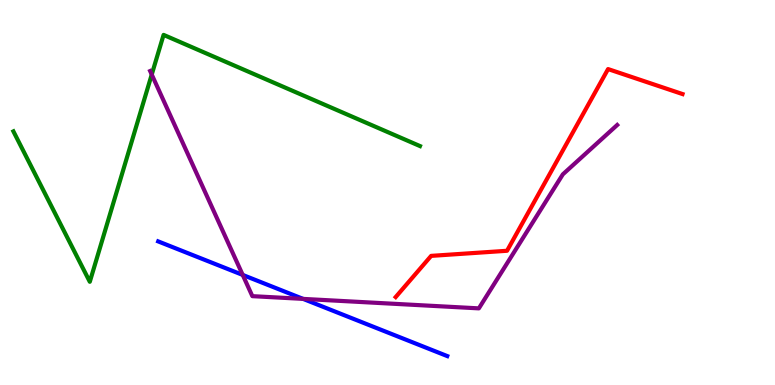[{'lines': ['blue', 'red'], 'intersections': []}, {'lines': ['green', 'red'], 'intersections': []}, {'lines': ['purple', 'red'], 'intersections': []}, {'lines': ['blue', 'green'], 'intersections': []}, {'lines': ['blue', 'purple'], 'intersections': [{'x': 3.13, 'y': 2.86}, {'x': 3.91, 'y': 2.24}]}, {'lines': ['green', 'purple'], 'intersections': [{'x': 1.96, 'y': 8.06}]}]